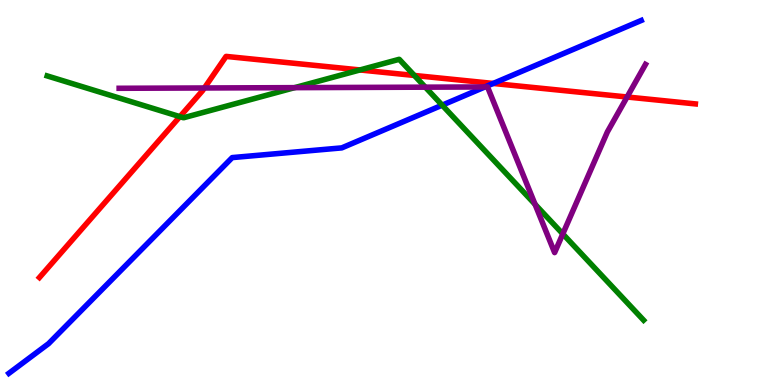[{'lines': ['blue', 'red'], 'intersections': [{'x': 6.36, 'y': 7.83}]}, {'lines': ['green', 'red'], 'intersections': [{'x': 2.32, 'y': 6.97}, {'x': 4.64, 'y': 8.18}, {'x': 5.35, 'y': 8.04}]}, {'lines': ['purple', 'red'], 'intersections': [{'x': 2.64, 'y': 7.71}, {'x': 8.09, 'y': 7.48}]}, {'lines': ['blue', 'green'], 'intersections': [{'x': 5.71, 'y': 7.27}]}, {'lines': ['blue', 'purple'], 'intersections': [{'x': 6.26, 'y': 7.74}]}, {'lines': ['green', 'purple'], 'intersections': [{'x': 3.8, 'y': 7.72}, {'x': 5.49, 'y': 7.74}, {'x': 6.9, 'y': 4.69}, {'x': 7.26, 'y': 3.92}]}]